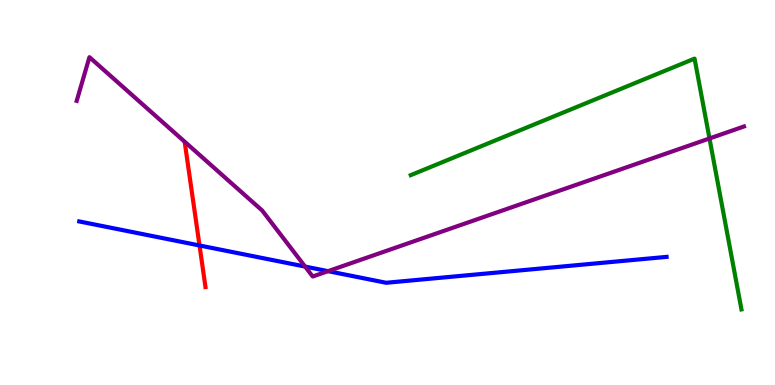[{'lines': ['blue', 'red'], 'intersections': [{'x': 2.57, 'y': 3.62}]}, {'lines': ['green', 'red'], 'intersections': []}, {'lines': ['purple', 'red'], 'intersections': []}, {'lines': ['blue', 'green'], 'intersections': []}, {'lines': ['blue', 'purple'], 'intersections': [{'x': 3.94, 'y': 3.08}, {'x': 4.23, 'y': 2.96}]}, {'lines': ['green', 'purple'], 'intersections': [{'x': 9.15, 'y': 6.4}]}]